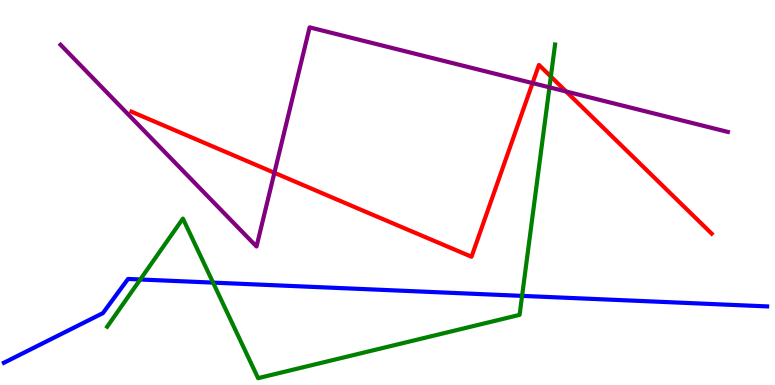[{'lines': ['blue', 'red'], 'intersections': []}, {'lines': ['green', 'red'], 'intersections': [{'x': 7.11, 'y': 8.01}]}, {'lines': ['purple', 'red'], 'intersections': [{'x': 3.54, 'y': 5.51}, {'x': 6.87, 'y': 7.84}, {'x': 7.3, 'y': 7.62}]}, {'lines': ['blue', 'green'], 'intersections': [{'x': 1.81, 'y': 2.74}, {'x': 2.75, 'y': 2.66}, {'x': 6.74, 'y': 2.31}]}, {'lines': ['blue', 'purple'], 'intersections': []}, {'lines': ['green', 'purple'], 'intersections': [{'x': 7.09, 'y': 7.73}]}]